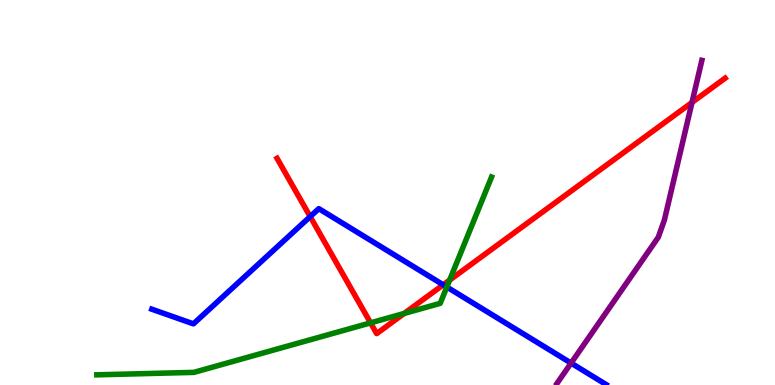[{'lines': ['blue', 'red'], 'intersections': [{'x': 4.0, 'y': 4.37}, {'x': 5.72, 'y': 2.6}]}, {'lines': ['green', 'red'], 'intersections': [{'x': 4.78, 'y': 1.61}, {'x': 5.21, 'y': 1.86}, {'x': 5.8, 'y': 2.72}]}, {'lines': ['purple', 'red'], 'intersections': [{'x': 8.93, 'y': 7.34}]}, {'lines': ['blue', 'green'], 'intersections': [{'x': 5.77, 'y': 2.54}]}, {'lines': ['blue', 'purple'], 'intersections': [{'x': 7.37, 'y': 0.569}]}, {'lines': ['green', 'purple'], 'intersections': []}]